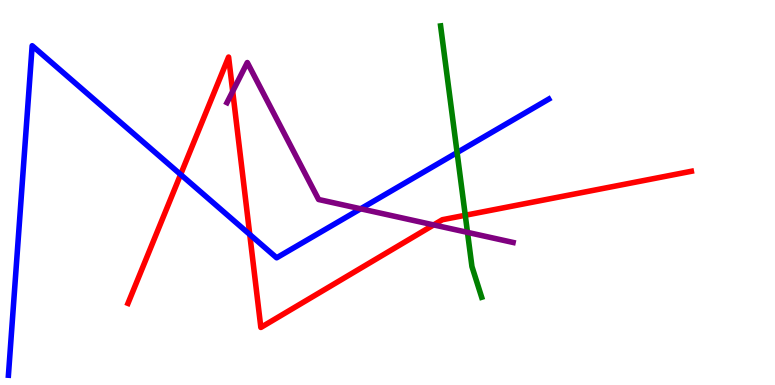[{'lines': ['blue', 'red'], 'intersections': [{'x': 2.33, 'y': 5.47}, {'x': 3.22, 'y': 3.91}]}, {'lines': ['green', 'red'], 'intersections': [{'x': 6.0, 'y': 4.41}]}, {'lines': ['purple', 'red'], 'intersections': [{'x': 3.0, 'y': 7.63}, {'x': 5.6, 'y': 4.16}]}, {'lines': ['blue', 'green'], 'intersections': [{'x': 5.9, 'y': 6.04}]}, {'lines': ['blue', 'purple'], 'intersections': [{'x': 4.65, 'y': 4.58}]}, {'lines': ['green', 'purple'], 'intersections': [{'x': 6.03, 'y': 3.96}]}]